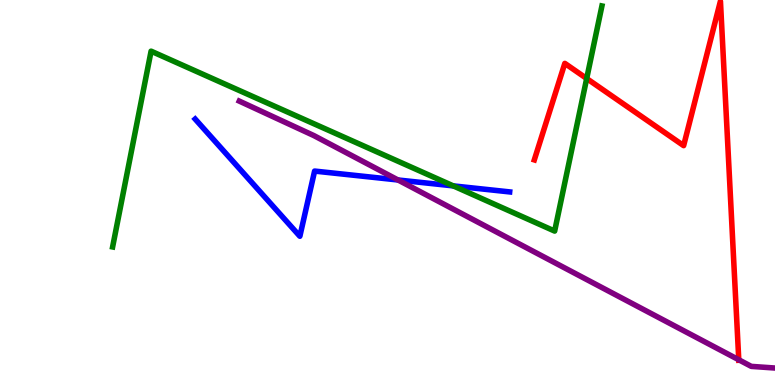[{'lines': ['blue', 'red'], 'intersections': []}, {'lines': ['green', 'red'], 'intersections': [{'x': 7.57, 'y': 7.96}]}, {'lines': ['purple', 'red'], 'intersections': [{'x': 9.53, 'y': 0.655}]}, {'lines': ['blue', 'green'], 'intersections': [{'x': 5.85, 'y': 5.17}]}, {'lines': ['blue', 'purple'], 'intersections': [{'x': 5.14, 'y': 5.33}]}, {'lines': ['green', 'purple'], 'intersections': []}]